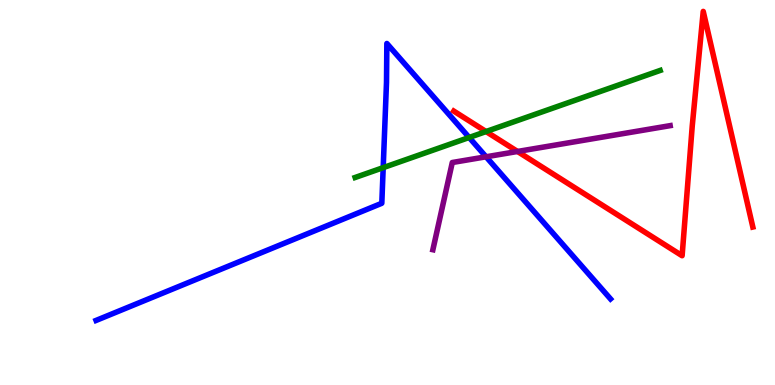[{'lines': ['blue', 'red'], 'intersections': []}, {'lines': ['green', 'red'], 'intersections': [{'x': 6.27, 'y': 6.58}]}, {'lines': ['purple', 'red'], 'intersections': [{'x': 6.68, 'y': 6.07}]}, {'lines': ['blue', 'green'], 'intersections': [{'x': 4.94, 'y': 5.65}, {'x': 6.05, 'y': 6.43}]}, {'lines': ['blue', 'purple'], 'intersections': [{'x': 6.27, 'y': 5.93}]}, {'lines': ['green', 'purple'], 'intersections': []}]